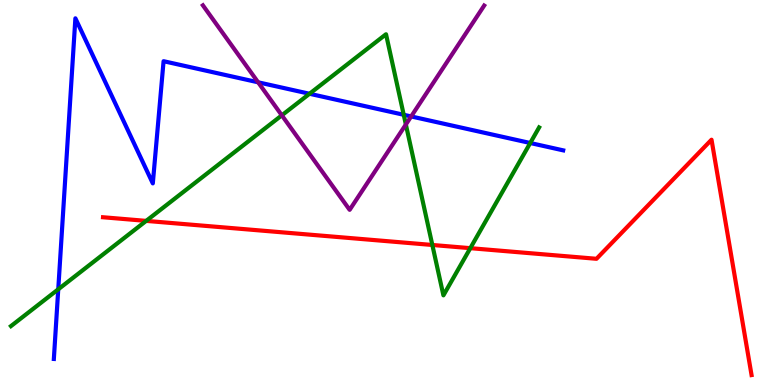[{'lines': ['blue', 'red'], 'intersections': []}, {'lines': ['green', 'red'], 'intersections': [{'x': 1.89, 'y': 4.26}, {'x': 5.58, 'y': 3.64}, {'x': 6.07, 'y': 3.55}]}, {'lines': ['purple', 'red'], 'intersections': []}, {'lines': ['blue', 'green'], 'intersections': [{'x': 0.752, 'y': 2.49}, {'x': 3.99, 'y': 7.56}, {'x': 5.21, 'y': 7.02}, {'x': 6.84, 'y': 6.29}]}, {'lines': ['blue', 'purple'], 'intersections': [{'x': 3.33, 'y': 7.86}, {'x': 5.31, 'y': 6.98}]}, {'lines': ['green', 'purple'], 'intersections': [{'x': 3.64, 'y': 7.0}, {'x': 5.24, 'y': 6.77}]}]